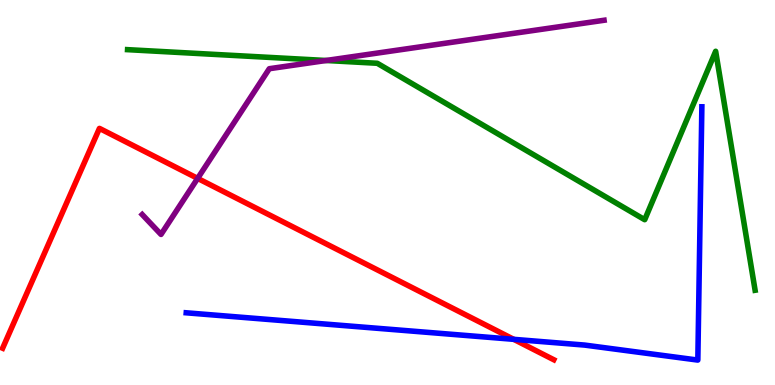[{'lines': ['blue', 'red'], 'intersections': [{'x': 6.63, 'y': 1.19}]}, {'lines': ['green', 'red'], 'intersections': []}, {'lines': ['purple', 'red'], 'intersections': [{'x': 2.55, 'y': 5.37}]}, {'lines': ['blue', 'green'], 'intersections': []}, {'lines': ['blue', 'purple'], 'intersections': []}, {'lines': ['green', 'purple'], 'intersections': [{'x': 4.21, 'y': 8.43}]}]